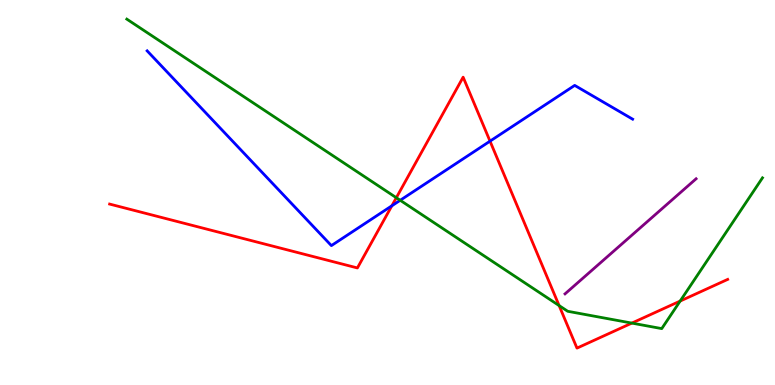[{'lines': ['blue', 'red'], 'intersections': [{'x': 5.06, 'y': 4.65}, {'x': 6.32, 'y': 6.33}]}, {'lines': ['green', 'red'], 'intersections': [{'x': 5.11, 'y': 4.86}, {'x': 7.21, 'y': 2.06}, {'x': 8.15, 'y': 1.61}, {'x': 8.78, 'y': 2.18}]}, {'lines': ['purple', 'red'], 'intersections': []}, {'lines': ['blue', 'green'], 'intersections': [{'x': 5.16, 'y': 4.8}]}, {'lines': ['blue', 'purple'], 'intersections': []}, {'lines': ['green', 'purple'], 'intersections': []}]